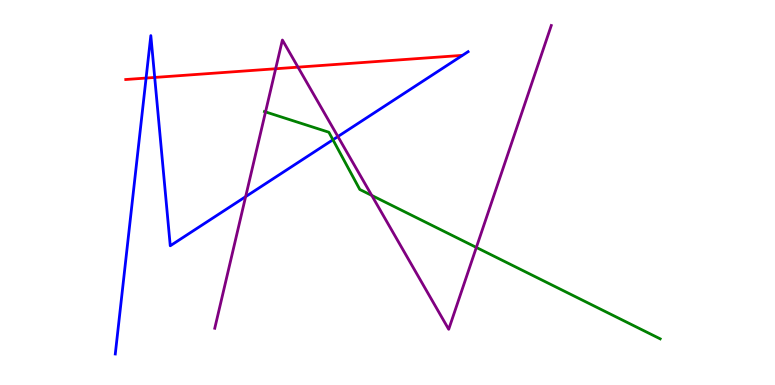[{'lines': ['blue', 'red'], 'intersections': [{'x': 1.88, 'y': 7.97}, {'x': 2.0, 'y': 7.99}]}, {'lines': ['green', 'red'], 'intersections': []}, {'lines': ['purple', 'red'], 'intersections': [{'x': 3.56, 'y': 8.21}, {'x': 3.85, 'y': 8.26}]}, {'lines': ['blue', 'green'], 'intersections': [{'x': 4.3, 'y': 6.37}]}, {'lines': ['blue', 'purple'], 'intersections': [{'x': 3.17, 'y': 4.89}, {'x': 4.36, 'y': 6.45}]}, {'lines': ['green', 'purple'], 'intersections': [{'x': 3.43, 'y': 7.09}, {'x': 4.8, 'y': 4.92}, {'x': 6.15, 'y': 3.57}]}]